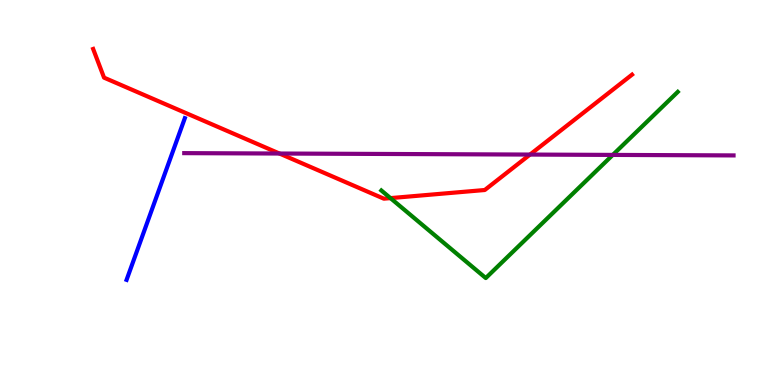[{'lines': ['blue', 'red'], 'intersections': []}, {'lines': ['green', 'red'], 'intersections': [{'x': 5.04, 'y': 4.85}]}, {'lines': ['purple', 'red'], 'intersections': [{'x': 3.61, 'y': 6.01}, {'x': 6.84, 'y': 5.99}]}, {'lines': ['blue', 'green'], 'intersections': []}, {'lines': ['blue', 'purple'], 'intersections': []}, {'lines': ['green', 'purple'], 'intersections': [{'x': 7.91, 'y': 5.98}]}]